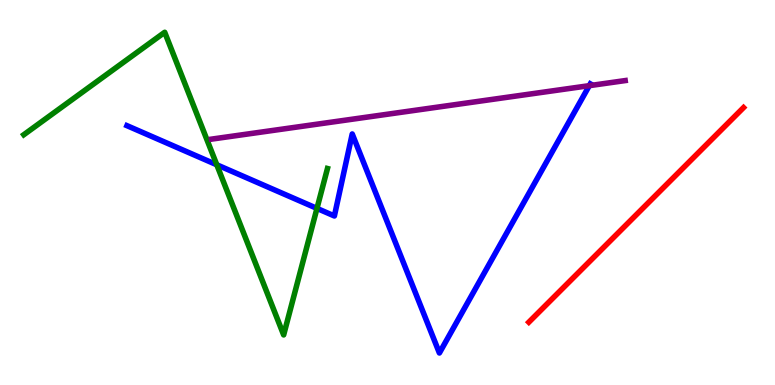[{'lines': ['blue', 'red'], 'intersections': []}, {'lines': ['green', 'red'], 'intersections': []}, {'lines': ['purple', 'red'], 'intersections': []}, {'lines': ['blue', 'green'], 'intersections': [{'x': 2.8, 'y': 5.72}, {'x': 4.09, 'y': 4.59}]}, {'lines': ['blue', 'purple'], 'intersections': [{'x': 7.6, 'y': 7.78}]}, {'lines': ['green', 'purple'], 'intersections': []}]